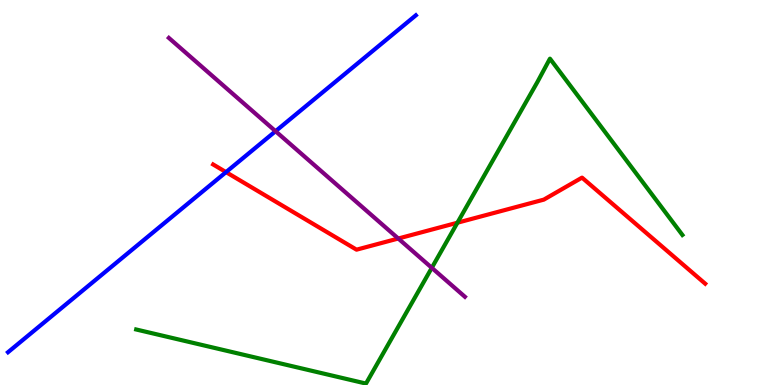[{'lines': ['blue', 'red'], 'intersections': [{'x': 2.92, 'y': 5.53}]}, {'lines': ['green', 'red'], 'intersections': [{'x': 5.9, 'y': 4.22}]}, {'lines': ['purple', 'red'], 'intersections': [{'x': 5.14, 'y': 3.8}]}, {'lines': ['blue', 'green'], 'intersections': []}, {'lines': ['blue', 'purple'], 'intersections': [{'x': 3.56, 'y': 6.59}]}, {'lines': ['green', 'purple'], 'intersections': [{'x': 5.57, 'y': 3.04}]}]